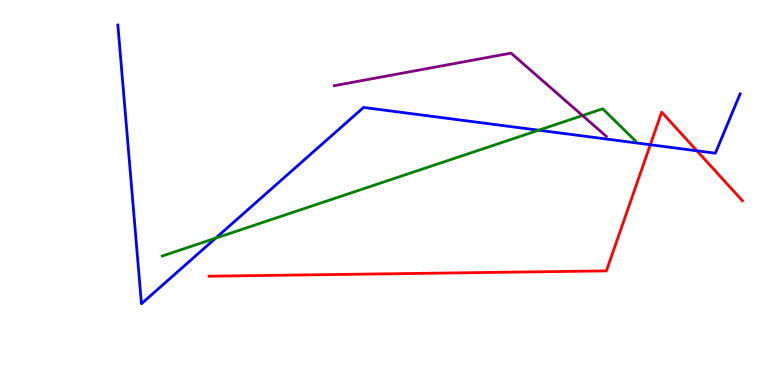[{'lines': ['blue', 'red'], 'intersections': [{'x': 8.39, 'y': 6.24}, {'x': 8.99, 'y': 6.08}]}, {'lines': ['green', 'red'], 'intersections': []}, {'lines': ['purple', 'red'], 'intersections': []}, {'lines': ['blue', 'green'], 'intersections': [{'x': 2.78, 'y': 3.81}, {'x': 6.95, 'y': 6.62}]}, {'lines': ['blue', 'purple'], 'intersections': []}, {'lines': ['green', 'purple'], 'intersections': [{'x': 7.52, 'y': 7.0}]}]